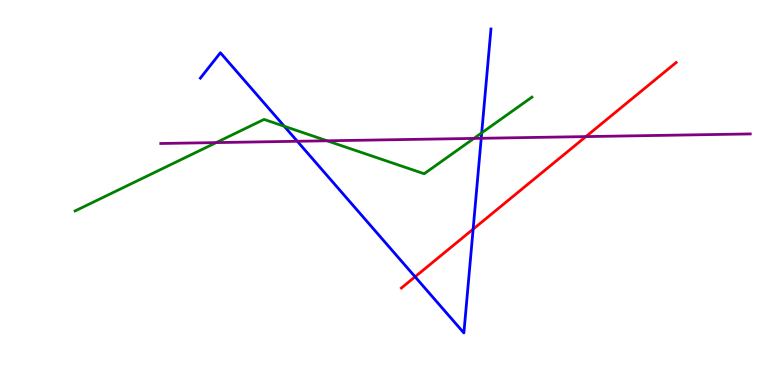[{'lines': ['blue', 'red'], 'intersections': [{'x': 5.36, 'y': 2.81}, {'x': 6.1, 'y': 4.05}]}, {'lines': ['green', 'red'], 'intersections': []}, {'lines': ['purple', 'red'], 'intersections': [{'x': 7.56, 'y': 6.45}]}, {'lines': ['blue', 'green'], 'intersections': [{'x': 3.67, 'y': 6.72}, {'x': 6.22, 'y': 6.55}]}, {'lines': ['blue', 'purple'], 'intersections': [{'x': 3.84, 'y': 6.33}, {'x': 6.21, 'y': 6.41}]}, {'lines': ['green', 'purple'], 'intersections': [{'x': 2.79, 'y': 6.3}, {'x': 4.22, 'y': 6.34}, {'x': 6.11, 'y': 6.4}]}]